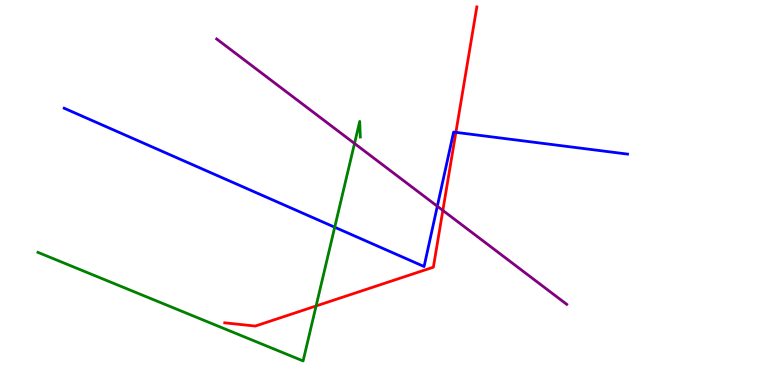[{'lines': ['blue', 'red'], 'intersections': [{'x': 5.88, 'y': 6.56}]}, {'lines': ['green', 'red'], 'intersections': [{'x': 4.08, 'y': 2.05}]}, {'lines': ['purple', 'red'], 'intersections': [{'x': 5.71, 'y': 4.53}]}, {'lines': ['blue', 'green'], 'intersections': [{'x': 4.32, 'y': 4.1}]}, {'lines': ['blue', 'purple'], 'intersections': [{'x': 5.64, 'y': 4.64}]}, {'lines': ['green', 'purple'], 'intersections': [{'x': 4.57, 'y': 6.27}]}]